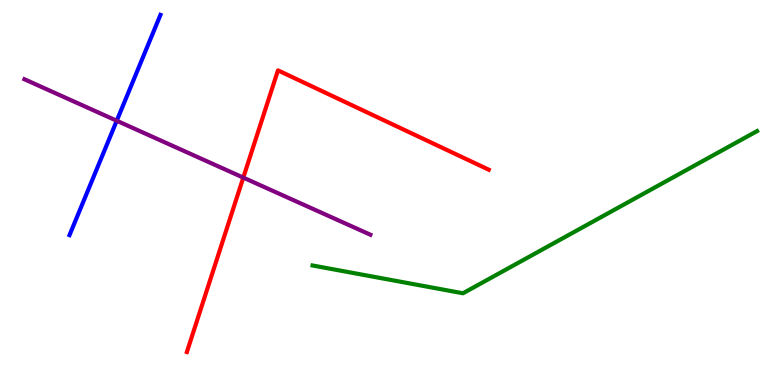[{'lines': ['blue', 'red'], 'intersections': []}, {'lines': ['green', 'red'], 'intersections': []}, {'lines': ['purple', 'red'], 'intersections': [{'x': 3.14, 'y': 5.39}]}, {'lines': ['blue', 'green'], 'intersections': []}, {'lines': ['blue', 'purple'], 'intersections': [{'x': 1.51, 'y': 6.86}]}, {'lines': ['green', 'purple'], 'intersections': []}]